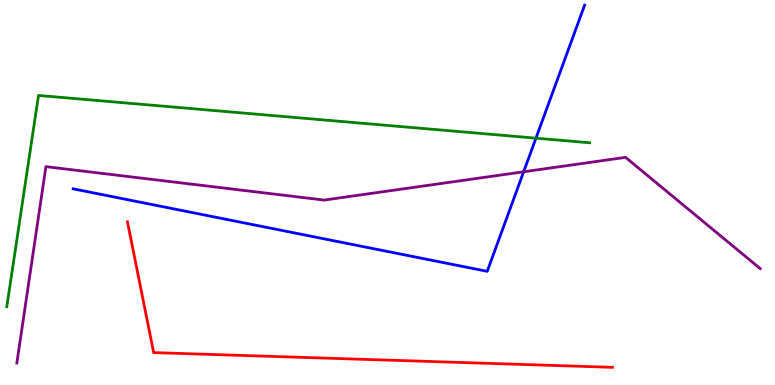[{'lines': ['blue', 'red'], 'intersections': []}, {'lines': ['green', 'red'], 'intersections': []}, {'lines': ['purple', 'red'], 'intersections': []}, {'lines': ['blue', 'green'], 'intersections': [{'x': 6.92, 'y': 6.41}]}, {'lines': ['blue', 'purple'], 'intersections': [{'x': 6.76, 'y': 5.54}]}, {'lines': ['green', 'purple'], 'intersections': []}]